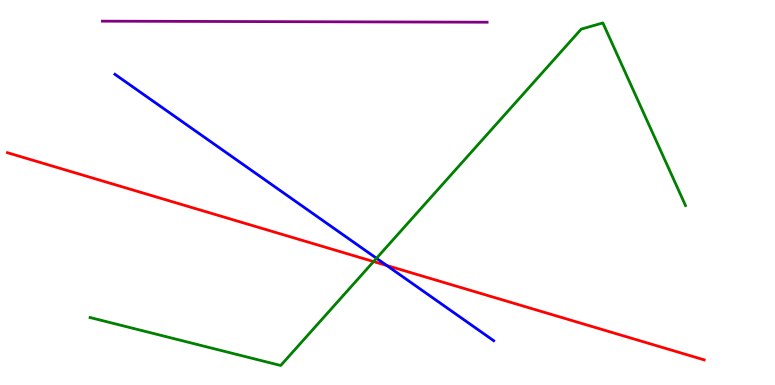[{'lines': ['blue', 'red'], 'intersections': [{'x': 4.99, 'y': 3.1}]}, {'lines': ['green', 'red'], 'intersections': [{'x': 4.82, 'y': 3.21}]}, {'lines': ['purple', 'red'], 'intersections': []}, {'lines': ['blue', 'green'], 'intersections': [{'x': 4.86, 'y': 3.29}]}, {'lines': ['blue', 'purple'], 'intersections': []}, {'lines': ['green', 'purple'], 'intersections': []}]